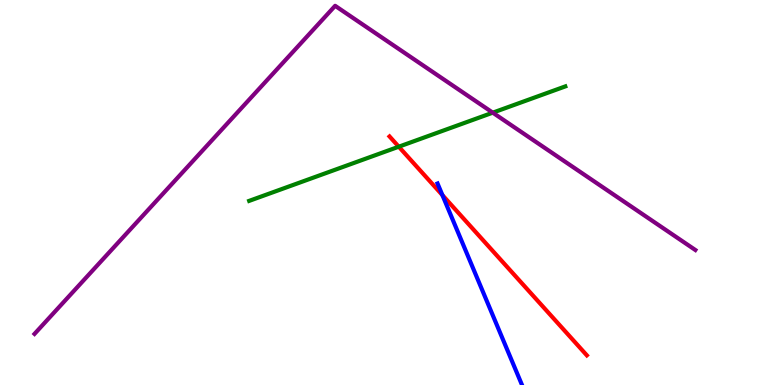[{'lines': ['blue', 'red'], 'intersections': [{'x': 5.71, 'y': 4.93}]}, {'lines': ['green', 'red'], 'intersections': [{'x': 5.15, 'y': 6.19}]}, {'lines': ['purple', 'red'], 'intersections': []}, {'lines': ['blue', 'green'], 'intersections': []}, {'lines': ['blue', 'purple'], 'intersections': []}, {'lines': ['green', 'purple'], 'intersections': [{'x': 6.36, 'y': 7.07}]}]